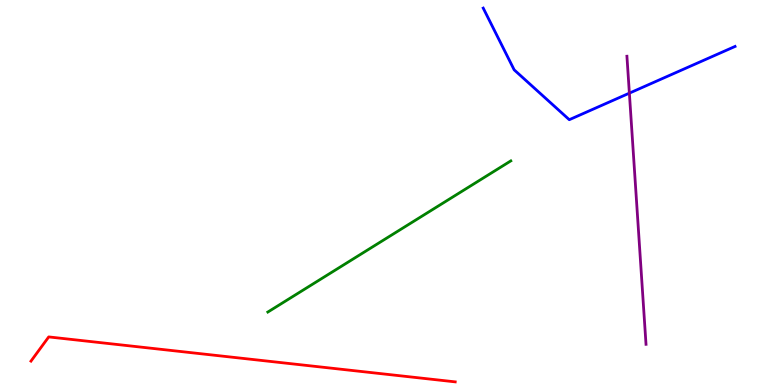[{'lines': ['blue', 'red'], 'intersections': []}, {'lines': ['green', 'red'], 'intersections': []}, {'lines': ['purple', 'red'], 'intersections': []}, {'lines': ['blue', 'green'], 'intersections': []}, {'lines': ['blue', 'purple'], 'intersections': [{'x': 8.12, 'y': 7.58}]}, {'lines': ['green', 'purple'], 'intersections': []}]